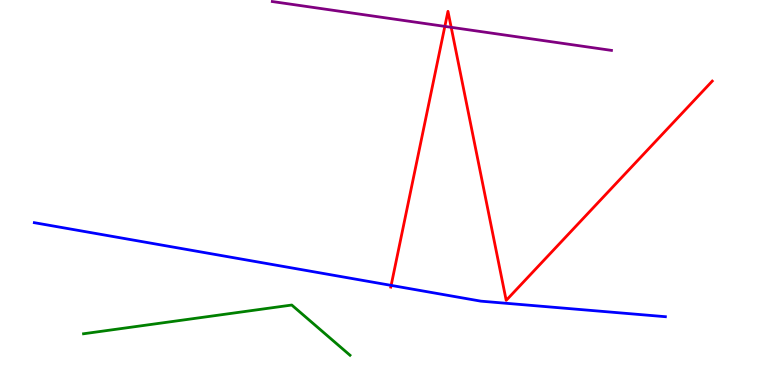[{'lines': ['blue', 'red'], 'intersections': [{'x': 5.05, 'y': 2.59}]}, {'lines': ['green', 'red'], 'intersections': []}, {'lines': ['purple', 'red'], 'intersections': [{'x': 5.74, 'y': 9.31}, {'x': 5.82, 'y': 9.29}]}, {'lines': ['blue', 'green'], 'intersections': []}, {'lines': ['blue', 'purple'], 'intersections': []}, {'lines': ['green', 'purple'], 'intersections': []}]